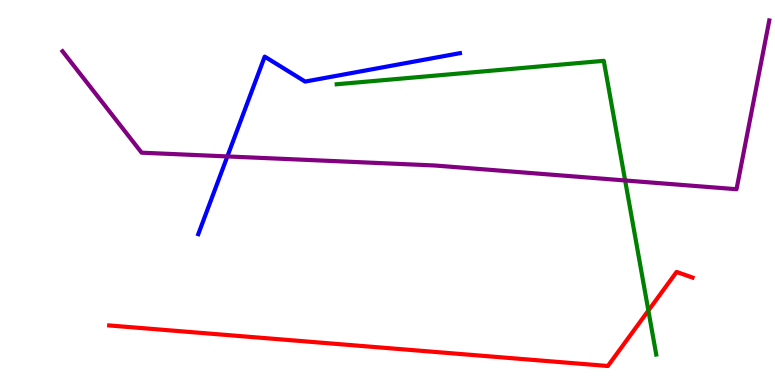[{'lines': ['blue', 'red'], 'intersections': []}, {'lines': ['green', 'red'], 'intersections': [{'x': 8.37, 'y': 1.93}]}, {'lines': ['purple', 'red'], 'intersections': []}, {'lines': ['blue', 'green'], 'intersections': []}, {'lines': ['blue', 'purple'], 'intersections': [{'x': 2.93, 'y': 5.94}]}, {'lines': ['green', 'purple'], 'intersections': [{'x': 8.07, 'y': 5.31}]}]